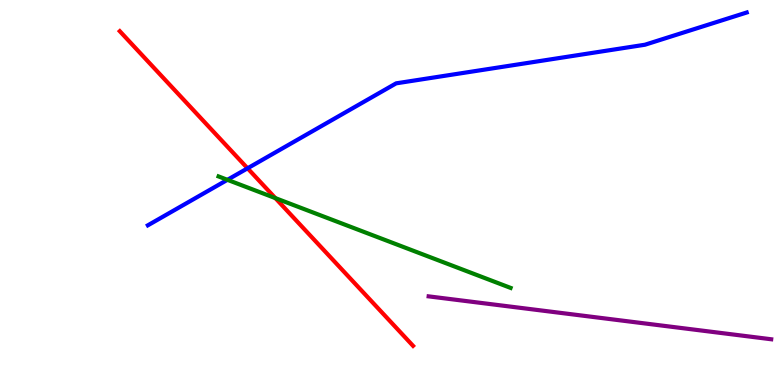[{'lines': ['blue', 'red'], 'intersections': [{'x': 3.19, 'y': 5.63}]}, {'lines': ['green', 'red'], 'intersections': [{'x': 3.55, 'y': 4.85}]}, {'lines': ['purple', 'red'], 'intersections': []}, {'lines': ['blue', 'green'], 'intersections': [{'x': 2.93, 'y': 5.33}]}, {'lines': ['blue', 'purple'], 'intersections': []}, {'lines': ['green', 'purple'], 'intersections': []}]